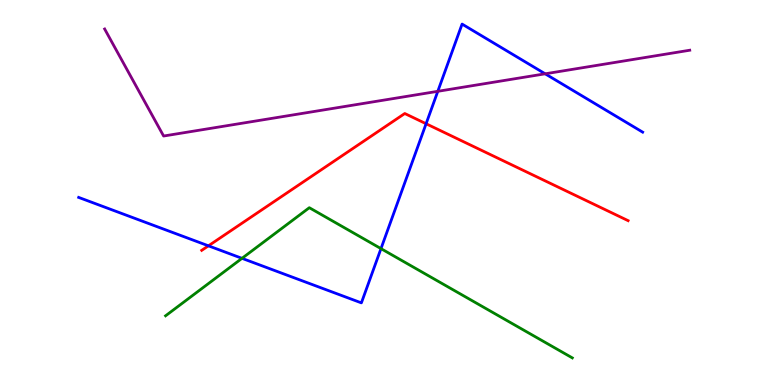[{'lines': ['blue', 'red'], 'intersections': [{'x': 2.69, 'y': 3.62}, {'x': 5.5, 'y': 6.79}]}, {'lines': ['green', 'red'], 'intersections': []}, {'lines': ['purple', 'red'], 'intersections': []}, {'lines': ['blue', 'green'], 'intersections': [{'x': 3.12, 'y': 3.29}, {'x': 4.92, 'y': 3.54}]}, {'lines': ['blue', 'purple'], 'intersections': [{'x': 5.65, 'y': 7.63}, {'x': 7.03, 'y': 8.08}]}, {'lines': ['green', 'purple'], 'intersections': []}]